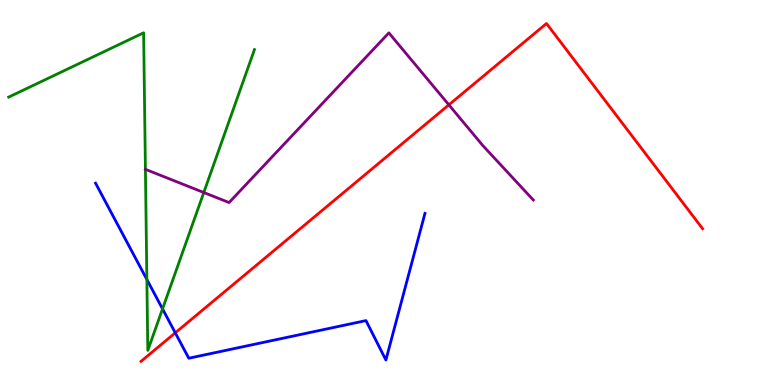[{'lines': ['blue', 'red'], 'intersections': [{'x': 2.26, 'y': 1.36}]}, {'lines': ['green', 'red'], 'intersections': []}, {'lines': ['purple', 'red'], 'intersections': [{'x': 5.79, 'y': 7.28}]}, {'lines': ['blue', 'green'], 'intersections': [{'x': 1.9, 'y': 2.74}, {'x': 2.1, 'y': 1.98}]}, {'lines': ['blue', 'purple'], 'intersections': []}, {'lines': ['green', 'purple'], 'intersections': [{'x': 1.88, 'y': 5.6}, {'x': 2.63, 'y': 5.0}]}]